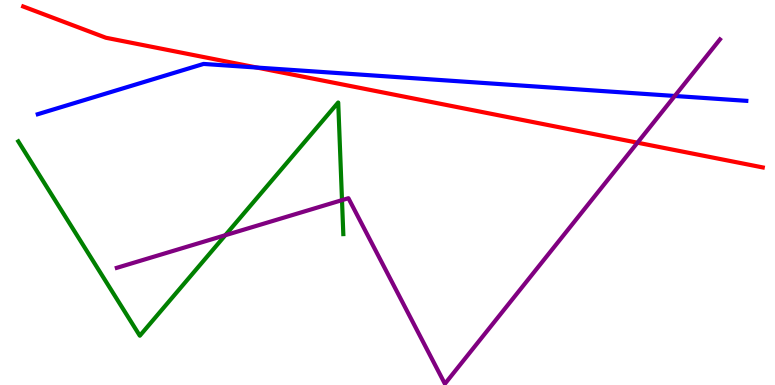[{'lines': ['blue', 'red'], 'intersections': [{'x': 3.31, 'y': 8.25}]}, {'lines': ['green', 'red'], 'intersections': []}, {'lines': ['purple', 'red'], 'intersections': [{'x': 8.23, 'y': 6.29}]}, {'lines': ['blue', 'green'], 'intersections': []}, {'lines': ['blue', 'purple'], 'intersections': [{'x': 8.71, 'y': 7.51}]}, {'lines': ['green', 'purple'], 'intersections': [{'x': 2.91, 'y': 3.89}, {'x': 4.41, 'y': 4.8}]}]